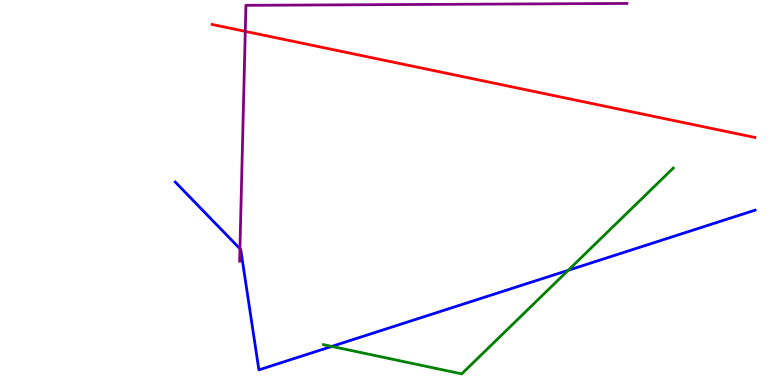[{'lines': ['blue', 'red'], 'intersections': []}, {'lines': ['green', 'red'], 'intersections': []}, {'lines': ['purple', 'red'], 'intersections': [{'x': 3.16, 'y': 9.19}]}, {'lines': ['blue', 'green'], 'intersections': [{'x': 4.28, 'y': 1.0}, {'x': 7.33, 'y': 2.98}]}, {'lines': ['blue', 'purple'], 'intersections': [{'x': 3.1, 'y': 3.54}]}, {'lines': ['green', 'purple'], 'intersections': []}]